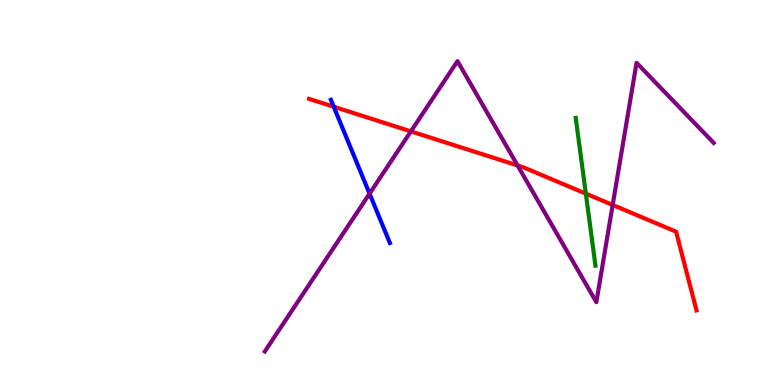[{'lines': ['blue', 'red'], 'intersections': [{'x': 4.31, 'y': 7.23}]}, {'lines': ['green', 'red'], 'intersections': [{'x': 7.56, 'y': 4.97}]}, {'lines': ['purple', 'red'], 'intersections': [{'x': 5.3, 'y': 6.59}, {'x': 6.68, 'y': 5.7}, {'x': 7.91, 'y': 4.68}]}, {'lines': ['blue', 'green'], 'intersections': []}, {'lines': ['blue', 'purple'], 'intersections': [{'x': 4.77, 'y': 4.97}]}, {'lines': ['green', 'purple'], 'intersections': []}]